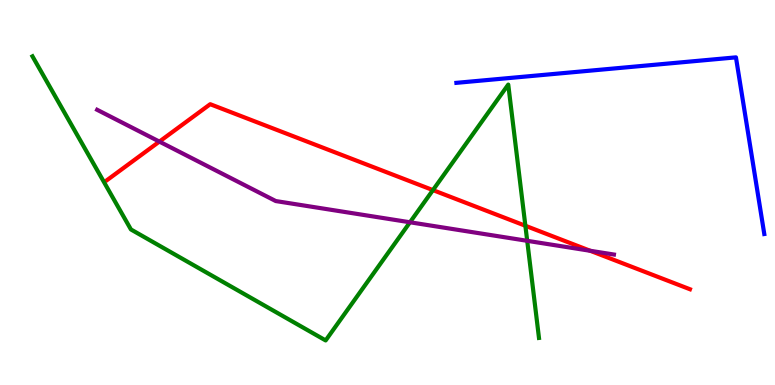[{'lines': ['blue', 'red'], 'intersections': []}, {'lines': ['green', 'red'], 'intersections': [{'x': 5.59, 'y': 5.06}, {'x': 6.78, 'y': 4.14}]}, {'lines': ['purple', 'red'], 'intersections': [{'x': 2.06, 'y': 6.32}, {'x': 7.62, 'y': 3.49}]}, {'lines': ['blue', 'green'], 'intersections': []}, {'lines': ['blue', 'purple'], 'intersections': []}, {'lines': ['green', 'purple'], 'intersections': [{'x': 5.29, 'y': 4.23}, {'x': 6.8, 'y': 3.75}]}]